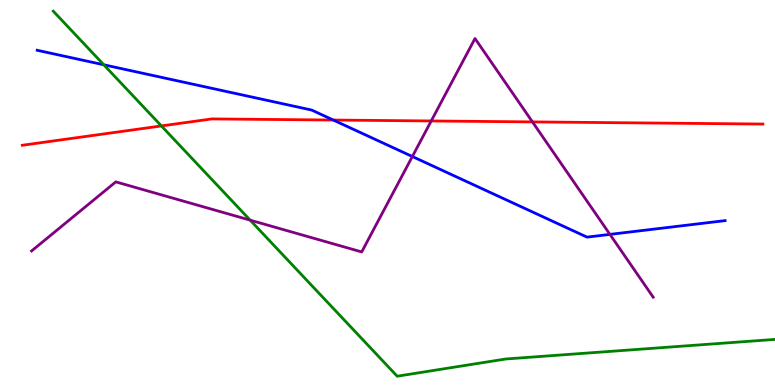[{'lines': ['blue', 'red'], 'intersections': [{'x': 4.3, 'y': 6.88}]}, {'lines': ['green', 'red'], 'intersections': [{'x': 2.08, 'y': 6.73}]}, {'lines': ['purple', 'red'], 'intersections': [{'x': 5.56, 'y': 6.86}, {'x': 6.87, 'y': 6.83}]}, {'lines': ['blue', 'green'], 'intersections': [{'x': 1.34, 'y': 8.32}]}, {'lines': ['blue', 'purple'], 'intersections': [{'x': 5.32, 'y': 5.93}, {'x': 7.87, 'y': 3.91}]}, {'lines': ['green', 'purple'], 'intersections': [{'x': 3.23, 'y': 4.28}]}]